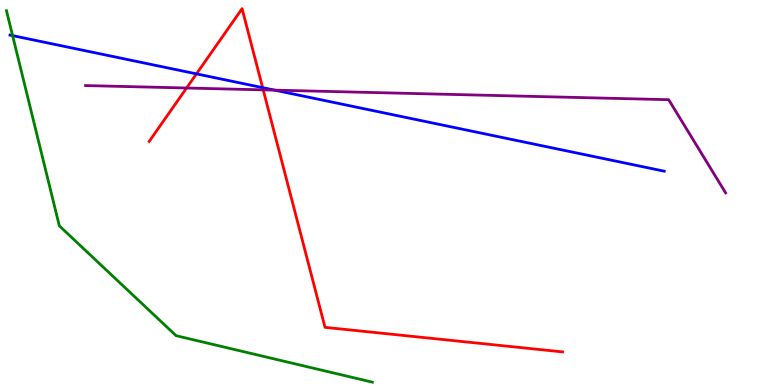[{'lines': ['blue', 'red'], 'intersections': [{'x': 2.54, 'y': 8.08}, {'x': 3.39, 'y': 7.72}]}, {'lines': ['green', 'red'], 'intersections': []}, {'lines': ['purple', 'red'], 'intersections': [{'x': 2.41, 'y': 7.71}, {'x': 3.4, 'y': 7.67}]}, {'lines': ['blue', 'green'], 'intersections': [{'x': 0.163, 'y': 9.07}]}, {'lines': ['blue', 'purple'], 'intersections': [{'x': 3.54, 'y': 7.66}]}, {'lines': ['green', 'purple'], 'intersections': []}]